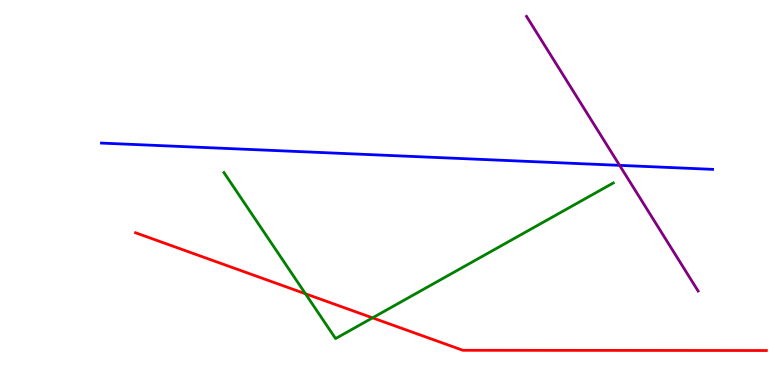[{'lines': ['blue', 'red'], 'intersections': []}, {'lines': ['green', 'red'], 'intersections': [{'x': 3.94, 'y': 2.37}, {'x': 4.81, 'y': 1.74}]}, {'lines': ['purple', 'red'], 'intersections': []}, {'lines': ['blue', 'green'], 'intersections': []}, {'lines': ['blue', 'purple'], 'intersections': [{'x': 7.99, 'y': 5.71}]}, {'lines': ['green', 'purple'], 'intersections': []}]